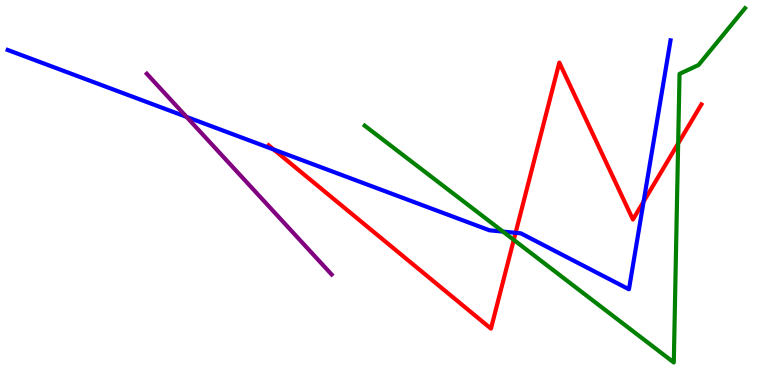[{'lines': ['blue', 'red'], 'intersections': [{'x': 3.53, 'y': 6.12}, {'x': 6.65, 'y': 3.95}, {'x': 8.3, 'y': 4.76}]}, {'lines': ['green', 'red'], 'intersections': [{'x': 6.63, 'y': 3.77}, {'x': 8.75, 'y': 6.27}]}, {'lines': ['purple', 'red'], 'intersections': []}, {'lines': ['blue', 'green'], 'intersections': [{'x': 6.49, 'y': 3.98}]}, {'lines': ['blue', 'purple'], 'intersections': [{'x': 2.41, 'y': 6.96}]}, {'lines': ['green', 'purple'], 'intersections': []}]